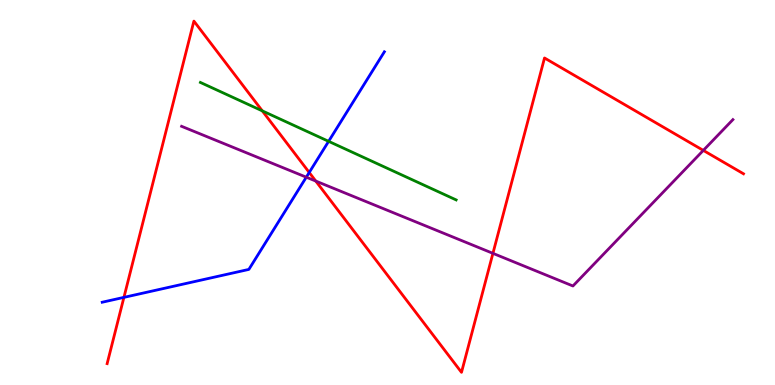[{'lines': ['blue', 'red'], 'intersections': [{'x': 1.6, 'y': 2.28}, {'x': 3.99, 'y': 5.52}]}, {'lines': ['green', 'red'], 'intersections': [{'x': 3.38, 'y': 7.12}]}, {'lines': ['purple', 'red'], 'intersections': [{'x': 4.07, 'y': 5.3}, {'x': 6.36, 'y': 3.42}, {'x': 9.07, 'y': 6.09}]}, {'lines': ['blue', 'green'], 'intersections': [{'x': 4.24, 'y': 6.33}]}, {'lines': ['blue', 'purple'], 'intersections': [{'x': 3.95, 'y': 5.4}]}, {'lines': ['green', 'purple'], 'intersections': []}]